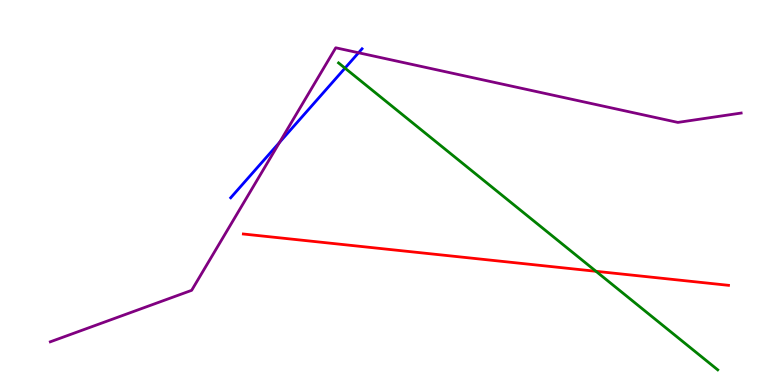[{'lines': ['blue', 'red'], 'intersections': []}, {'lines': ['green', 'red'], 'intersections': [{'x': 7.69, 'y': 2.95}]}, {'lines': ['purple', 'red'], 'intersections': []}, {'lines': ['blue', 'green'], 'intersections': [{'x': 4.45, 'y': 8.23}]}, {'lines': ['blue', 'purple'], 'intersections': [{'x': 3.61, 'y': 6.3}, {'x': 4.63, 'y': 8.63}]}, {'lines': ['green', 'purple'], 'intersections': []}]